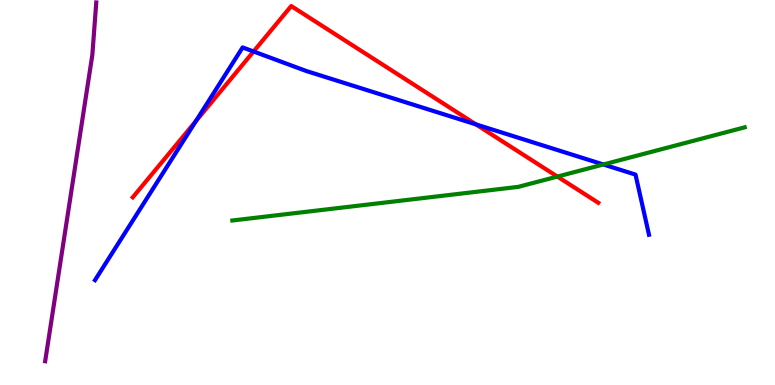[{'lines': ['blue', 'red'], 'intersections': [{'x': 2.53, 'y': 6.85}, {'x': 3.27, 'y': 8.66}, {'x': 6.14, 'y': 6.77}]}, {'lines': ['green', 'red'], 'intersections': [{'x': 7.19, 'y': 5.41}]}, {'lines': ['purple', 'red'], 'intersections': []}, {'lines': ['blue', 'green'], 'intersections': [{'x': 7.79, 'y': 5.73}]}, {'lines': ['blue', 'purple'], 'intersections': []}, {'lines': ['green', 'purple'], 'intersections': []}]